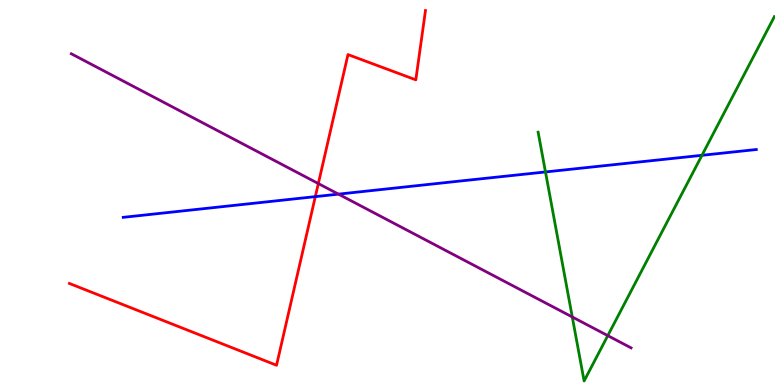[{'lines': ['blue', 'red'], 'intersections': [{'x': 4.07, 'y': 4.89}]}, {'lines': ['green', 'red'], 'intersections': []}, {'lines': ['purple', 'red'], 'intersections': [{'x': 4.11, 'y': 5.23}]}, {'lines': ['blue', 'green'], 'intersections': [{'x': 7.04, 'y': 5.53}, {'x': 9.06, 'y': 5.97}]}, {'lines': ['blue', 'purple'], 'intersections': [{'x': 4.37, 'y': 4.96}]}, {'lines': ['green', 'purple'], 'intersections': [{'x': 7.38, 'y': 1.77}, {'x': 7.84, 'y': 1.28}]}]